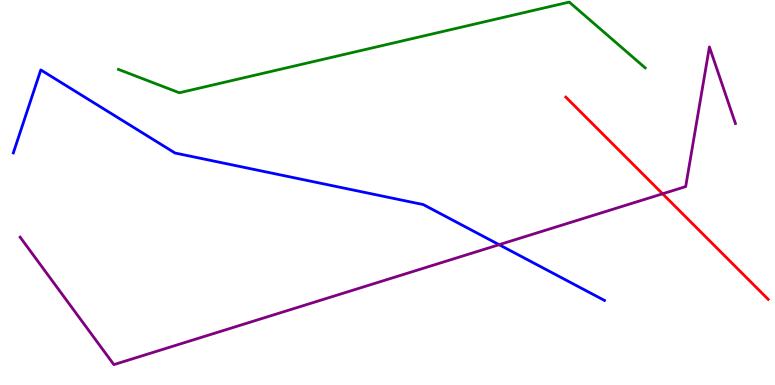[{'lines': ['blue', 'red'], 'intersections': []}, {'lines': ['green', 'red'], 'intersections': []}, {'lines': ['purple', 'red'], 'intersections': [{'x': 8.55, 'y': 4.97}]}, {'lines': ['blue', 'green'], 'intersections': []}, {'lines': ['blue', 'purple'], 'intersections': [{'x': 6.44, 'y': 3.64}]}, {'lines': ['green', 'purple'], 'intersections': []}]